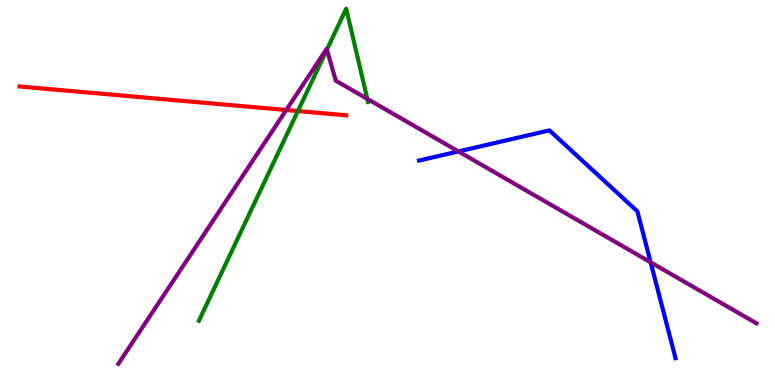[{'lines': ['blue', 'red'], 'intersections': []}, {'lines': ['green', 'red'], 'intersections': [{'x': 3.84, 'y': 7.12}]}, {'lines': ['purple', 'red'], 'intersections': [{'x': 3.69, 'y': 7.14}]}, {'lines': ['blue', 'green'], 'intersections': []}, {'lines': ['blue', 'purple'], 'intersections': [{'x': 5.92, 'y': 6.07}, {'x': 8.4, 'y': 3.19}]}, {'lines': ['green', 'purple'], 'intersections': [{'x': 4.22, 'y': 8.71}, {'x': 4.74, 'y': 7.43}]}]